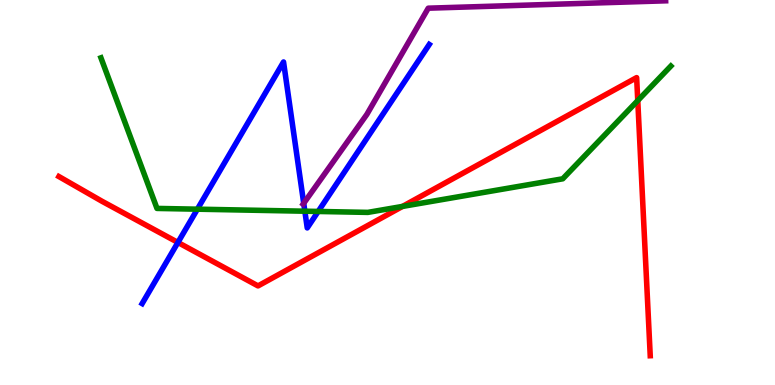[{'lines': ['blue', 'red'], 'intersections': [{'x': 2.3, 'y': 3.7}]}, {'lines': ['green', 'red'], 'intersections': [{'x': 5.19, 'y': 4.64}, {'x': 8.23, 'y': 7.39}]}, {'lines': ['purple', 'red'], 'intersections': []}, {'lines': ['blue', 'green'], 'intersections': [{'x': 2.55, 'y': 4.57}, {'x': 3.93, 'y': 4.51}, {'x': 4.11, 'y': 4.51}]}, {'lines': ['blue', 'purple'], 'intersections': [{'x': 3.92, 'y': 4.72}]}, {'lines': ['green', 'purple'], 'intersections': []}]